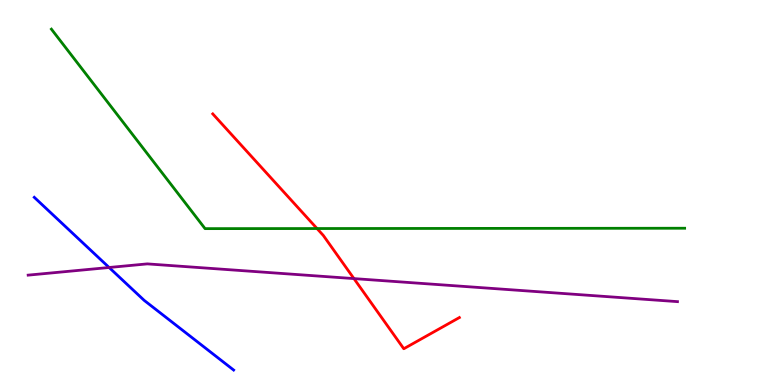[{'lines': ['blue', 'red'], 'intersections': []}, {'lines': ['green', 'red'], 'intersections': [{'x': 4.09, 'y': 4.06}]}, {'lines': ['purple', 'red'], 'intersections': [{'x': 4.57, 'y': 2.76}]}, {'lines': ['blue', 'green'], 'intersections': []}, {'lines': ['blue', 'purple'], 'intersections': [{'x': 1.41, 'y': 3.05}]}, {'lines': ['green', 'purple'], 'intersections': []}]